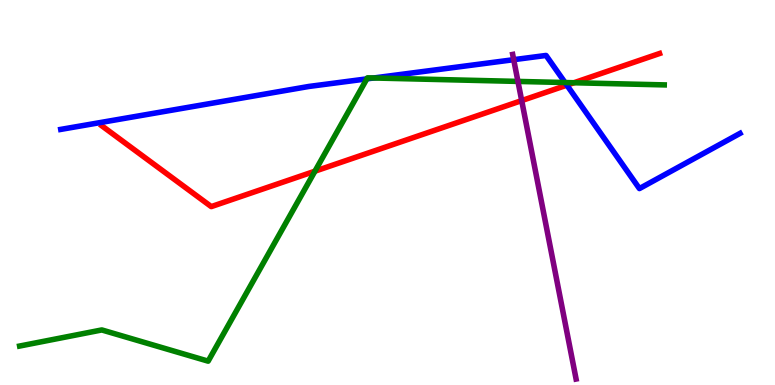[{'lines': ['blue', 'red'], 'intersections': [{'x': 7.31, 'y': 7.79}]}, {'lines': ['green', 'red'], 'intersections': [{'x': 4.06, 'y': 5.55}, {'x': 7.41, 'y': 7.85}]}, {'lines': ['purple', 'red'], 'intersections': [{'x': 6.73, 'y': 7.39}]}, {'lines': ['blue', 'green'], 'intersections': [{'x': 4.73, 'y': 7.95}, {'x': 4.82, 'y': 7.97}, {'x': 7.29, 'y': 7.86}]}, {'lines': ['blue', 'purple'], 'intersections': [{'x': 6.63, 'y': 8.45}]}, {'lines': ['green', 'purple'], 'intersections': [{'x': 6.68, 'y': 7.89}]}]